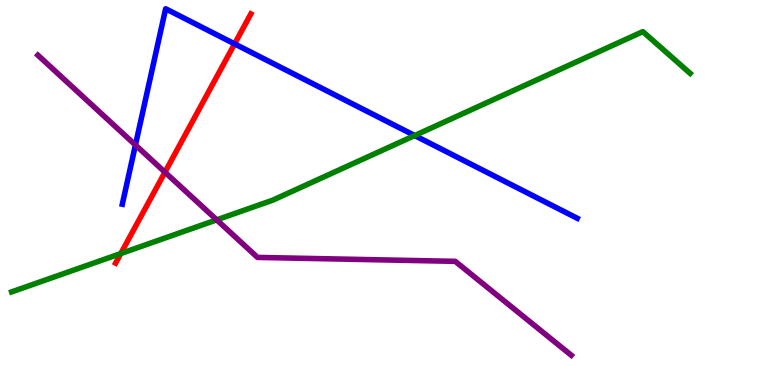[{'lines': ['blue', 'red'], 'intersections': [{'x': 3.03, 'y': 8.86}]}, {'lines': ['green', 'red'], 'intersections': [{'x': 1.56, 'y': 3.41}]}, {'lines': ['purple', 'red'], 'intersections': [{'x': 2.13, 'y': 5.53}]}, {'lines': ['blue', 'green'], 'intersections': [{'x': 5.35, 'y': 6.48}]}, {'lines': ['blue', 'purple'], 'intersections': [{'x': 1.75, 'y': 6.23}]}, {'lines': ['green', 'purple'], 'intersections': [{'x': 2.8, 'y': 4.29}]}]